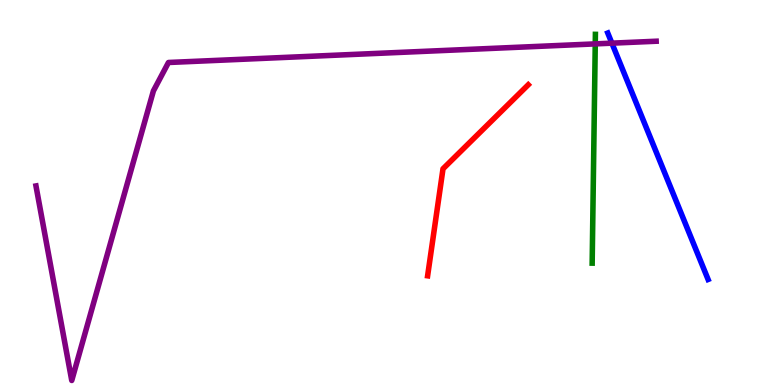[{'lines': ['blue', 'red'], 'intersections': []}, {'lines': ['green', 'red'], 'intersections': []}, {'lines': ['purple', 'red'], 'intersections': []}, {'lines': ['blue', 'green'], 'intersections': []}, {'lines': ['blue', 'purple'], 'intersections': [{'x': 7.9, 'y': 8.88}]}, {'lines': ['green', 'purple'], 'intersections': [{'x': 7.68, 'y': 8.86}]}]